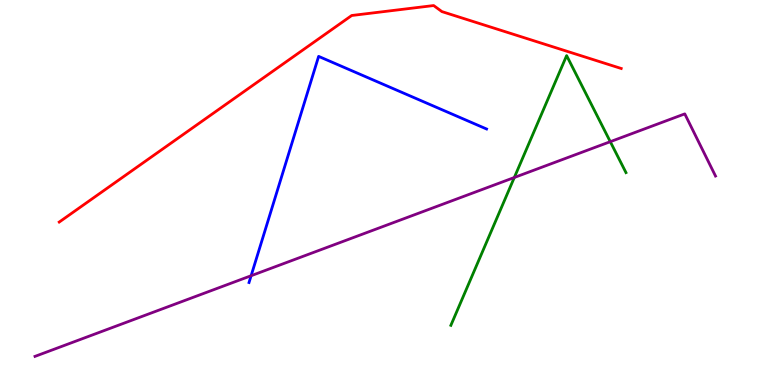[{'lines': ['blue', 'red'], 'intersections': []}, {'lines': ['green', 'red'], 'intersections': []}, {'lines': ['purple', 'red'], 'intersections': []}, {'lines': ['blue', 'green'], 'intersections': []}, {'lines': ['blue', 'purple'], 'intersections': [{'x': 3.24, 'y': 2.84}]}, {'lines': ['green', 'purple'], 'intersections': [{'x': 6.64, 'y': 5.39}, {'x': 7.87, 'y': 6.32}]}]